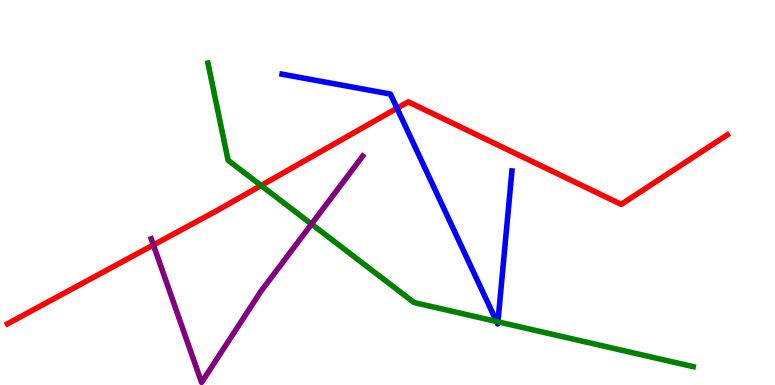[{'lines': ['blue', 'red'], 'intersections': [{'x': 5.12, 'y': 7.19}]}, {'lines': ['green', 'red'], 'intersections': [{'x': 3.37, 'y': 5.18}]}, {'lines': ['purple', 'red'], 'intersections': [{'x': 1.98, 'y': 3.64}]}, {'lines': ['blue', 'green'], 'intersections': [{'x': 6.41, 'y': 1.65}, {'x': 6.42, 'y': 1.64}]}, {'lines': ['blue', 'purple'], 'intersections': []}, {'lines': ['green', 'purple'], 'intersections': [{'x': 4.02, 'y': 4.18}]}]